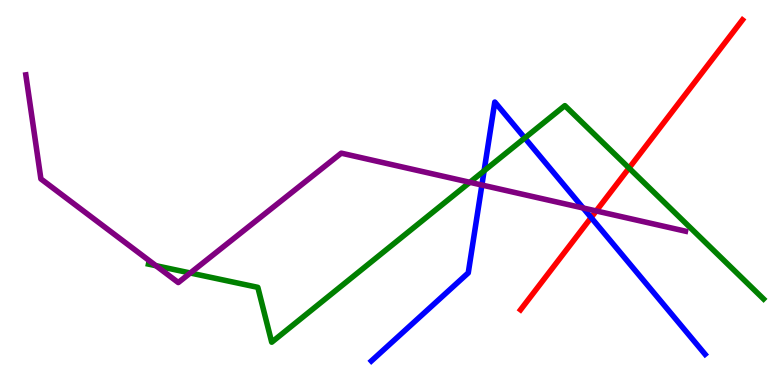[{'lines': ['blue', 'red'], 'intersections': [{'x': 7.63, 'y': 4.35}]}, {'lines': ['green', 'red'], 'intersections': [{'x': 8.12, 'y': 5.63}]}, {'lines': ['purple', 'red'], 'intersections': [{'x': 7.69, 'y': 4.52}]}, {'lines': ['blue', 'green'], 'intersections': [{'x': 6.25, 'y': 5.56}, {'x': 6.77, 'y': 6.42}]}, {'lines': ['blue', 'purple'], 'intersections': [{'x': 6.22, 'y': 5.19}, {'x': 7.52, 'y': 4.6}]}, {'lines': ['green', 'purple'], 'intersections': [{'x': 2.01, 'y': 3.1}, {'x': 2.46, 'y': 2.91}, {'x': 6.06, 'y': 5.26}]}]